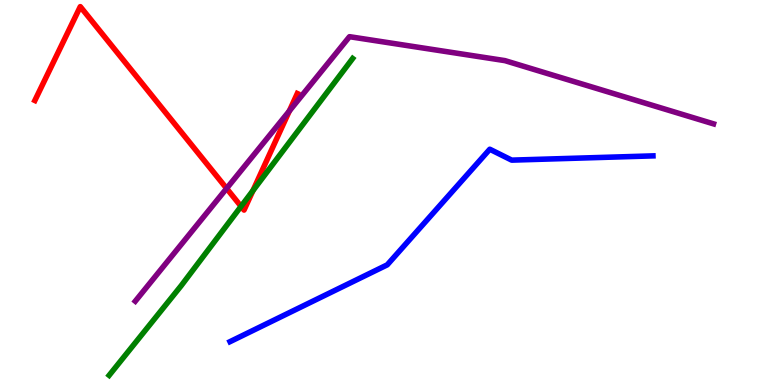[{'lines': ['blue', 'red'], 'intersections': []}, {'lines': ['green', 'red'], 'intersections': [{'x': 3.11, 'y': 4.64}, {'x': 3.26, 'y': 5.05}]}, {'lines': ['purple', 'red'], 'intersections': [{'x': 2.92, 'y': 5.11}, {'x': 3.73, 'y': 7.12}]}, {'lines': ['blue', 'green'], 'intersections': []}, {'lines': ['blue', 'purple'], 'intersections': []}, {'lines': ['green', 'purple'], 'intersections': []}]